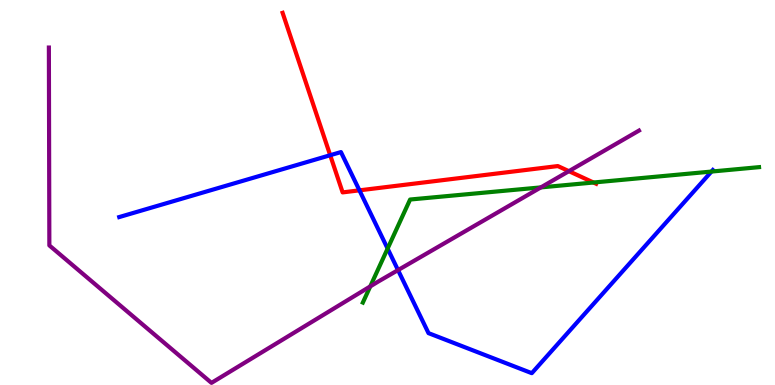[{'lines': ['blue', 'red'], 'intersections': [{'x': 4.26, 'y': 5.97}, {'x': 4.64, 'y': 5.06}]}, {'lines': ['green', 'red'], 'intersections': [{'x': 7.66, 'y': 5.26}]}, {'lines': ['purple', 'red'], 'intersections': [{'x': 7.34, 'y': 5.55}]}, {'lines': ['blue', 'green'], 'intersections': [{'x': 5.0, 'y': 3.54}, {'x': 9.18, 'y': 5.54}]}, {'lines': ['blue', 'purple'], 'intersections': [{'x': 5.14, 'y': 2.98}]}, {'lines': ['green', 'purple'], 'intersections': [{'x': 4.78, 'y': 2.56}, {'x': 6.98, 'y': 5.13}]}]